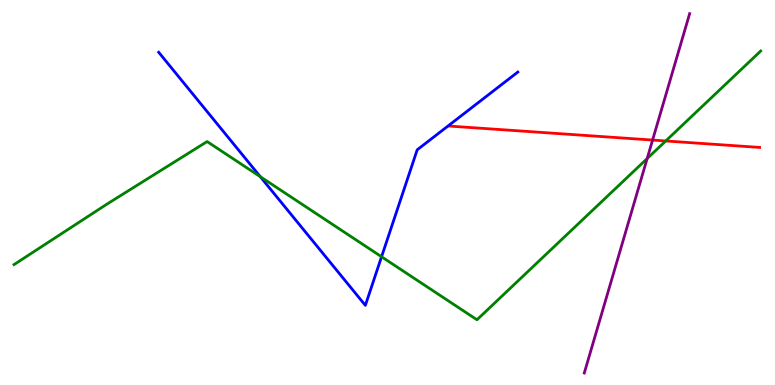[{'lines': ['blue', 'red'], 'intersections': []}, {'lines': ['green', 'red'], 'intersections': [{'x': 8.59, 'y': 6.34}]}, {'lines': ['purple', 'red'], 'intersections': [{'x': 8.42, 'y': 6.36}]}, {'lines': ['blue', 'green'], 'intersections': [{'x': 3.36, 'y': 5.41}, {'x': 4.92, 'y': 3.33}]}, {'lines': ['blue', 'purple'], 'intersections': []}, {'lines': ['green', 'purple'], 'intersections': [{'x': 8.35, 'y': 5.88}]}]